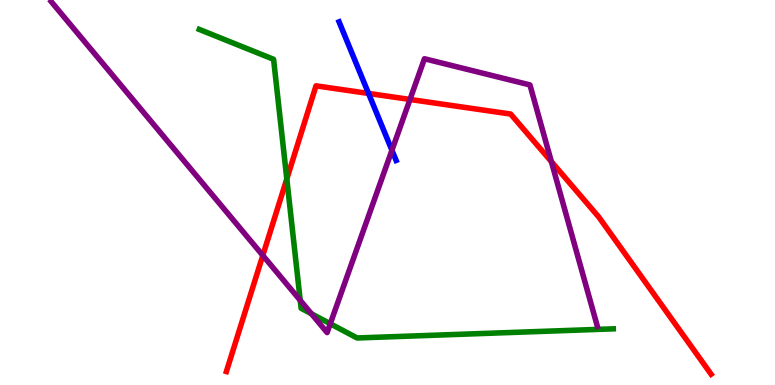[{'lines': ['blue', 'red'], 'intersections': [{'x': 4.76, 'y': 7.57}]}, {'lines': ['green', 'red'], 'intersections': [{'x': 3.7, 'y': 5.35}]}, {'lines': ['purple', 'red'], 'intersections': [{'x': 3.39, 'y': 3.37}, {'x': 5.29, 'y': 7.42}, {'x': 7.11, 'y': 5.8}]}, {'lines': ['blue', 'green'], 'intersections': []}, {'lines': ['blue', 'purple'], 'intersections': [{'x': 5.06, 'y': 6.1}]}, {'lines': ['green', 'purple'], 'intersections': [{'x': 3.87, 'y': 2.2}, {'x': 4.02, 'y': 1.85}, {'x': 4.26, 'y': 1.59}]}]